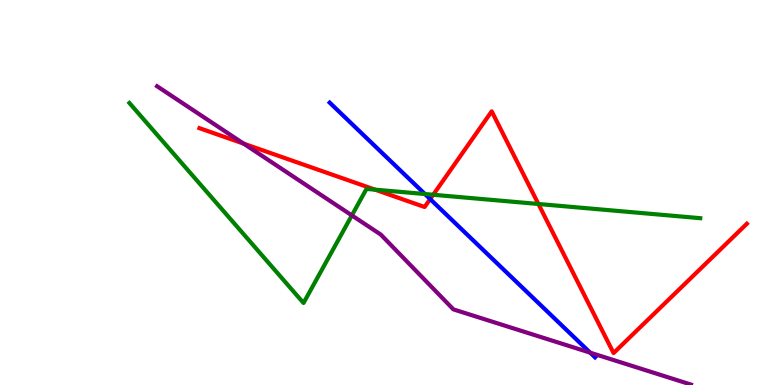[{'lines': ['blue', 'red'], 'intersections': [{'x': 5.55, 'y': 4.83}]}, {'lines': ['green', 'red'], 'intersections': [{'x': 4.84, 'y': 5.07}, {'x': 5.59, 'y': 4.94}, {'x': 6.95, 'y': 4.7}]}, {'lines': ['purple', 'red'], 'intersections': [{'x': 3.14, 'y': 6.27}]}, {'lines': ['blue', 'green'], 'intersections': [{'x': 5.48, 'y': 4.96}]}, {'lines': ['blue', 'purple'], 'intersections': [{'x': 7.62, 'y': 0.84}]}, {'lines': ['green', 'purple'], 'intersections': [{'x': 4.54, 'y': 4.41}]}]